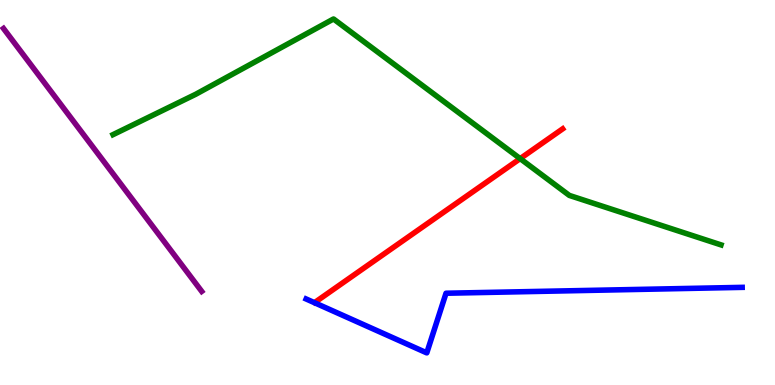[{'lines': ['blue', 'red'], 'intersections': []}, {'lines': ['green', 'red'], 'intersections': [{'x': 6.71, 'y': 5.88}]}, {'lines': ['purple', 'red'], 'intersections': []}, {'lines': ['blue', 'green'], 'intersections': []}, {'lines': ['blue', 'purple'], 'intersections': []}, {'lines': ['green', 'purple'], 'intersections': []}]